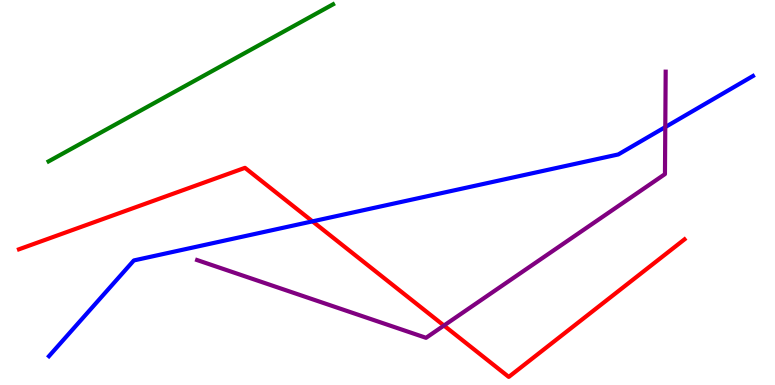[{'lines': ['blue', 'red'], 'intersections': [{'x': 4.03, 'y': 4.25}]}, {'lines': ['green', 'red'], 'intersections': []}, {'lines': ['purple', 'red'], 'intersections': [{'x': 5.73, 'y': 1.54}]}, {'lines': ['blue', 'green'], 'intersections': []}, {'lines': ['blue', 'purple'], 'intersections': [{'x': 8.58, 'y': 6.7}]}, {'lines': ['green', 'purple'], 'intersections': []}]